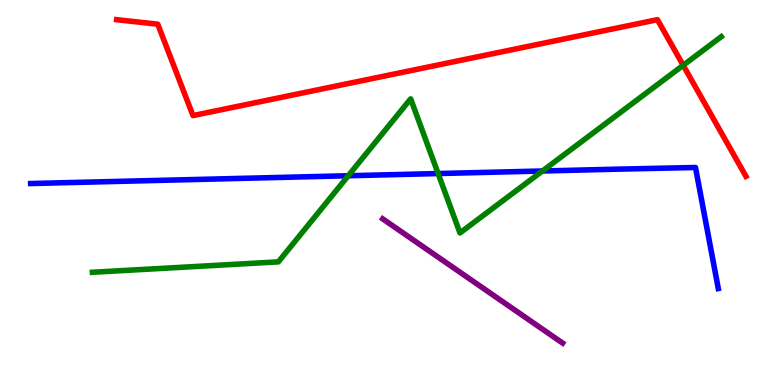[{'lines': ['blue', 'red'], 'intersections': []}, {'lines': ['green', 'red'], 'intersections': [{'x': 8.82, 'y': 8.3}]}, {'lines': ['purple', 'red'], 'intersections': []}, {'lines': ['blue', 'green'], 'intersections': [{'x': 4.49, 'y': 5.44}, {'x': 5.65, 'y': 5.49}, {'x': 7.0, 'y': 5.56}]}, {'lines': ['blue', 'purple'], 'intersections': []}, {'lines': ['green', 'purple'], 'intersections': []}]